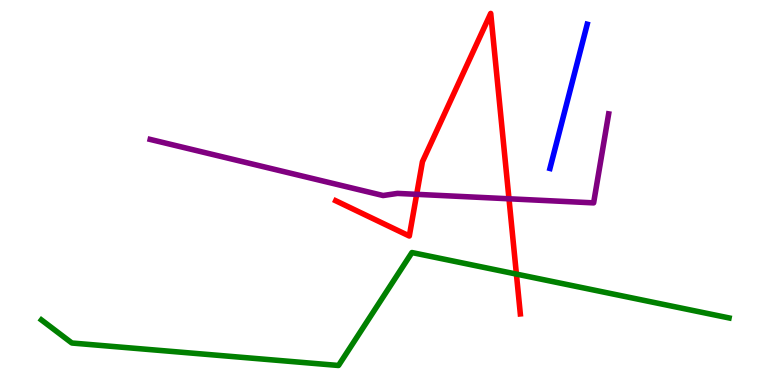[{'lines': ['blue', 'red'], 'intersections': []}, {'lines': ['green', 'red'], 'intersections': [{'x': 6.66, 'y': 2.88}]}, {'lines': ['purple', 'red'], 'intersections': [{'x': 5.38, 'y': 4.95}, {'x': 6.57, 'y': 4.84}]}, {'lines': ['blue', 'green'], 'intersections': []}, {'lines': ['blue', 'purple'], 'intersections': []}, {'lines': ['green', 'purple'], 'intersections': []}]